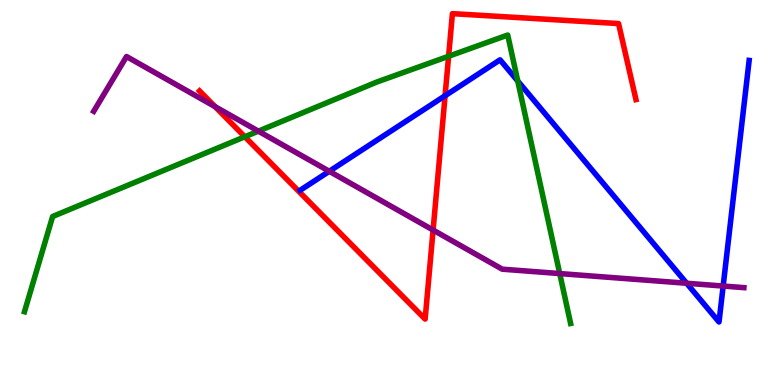[{'lines': ['blue', 'red'], 'intersections': [{'x': 5.74, 'y': 7.51}]}, {'lines': ['green', 'red'], 'intersections': [{'x': 3.16, 'y': 6.45}, {'x': 5.79, 'y': 8.54}]}, {'lines': ['purple', 'red'], 'intersections': [{'x': 2.77, 'y': 7.23}, {'x': 5.59, 'y': 4.02}]}, {'lines': ['blue', 'green'], 'intersections': [{'x': 6.68, 'y': 7.9}]}, {'lines': ['blue', 'purple'], 'intersections': [{'x': 4.25, 'y': 5.55}, {'x': 8.86, 'y': 2.64}, {'x': 9.33, 'y': 2.57}]}, {'lines': ['green', 'purple'], 'intersections': [{'x': 3.33, 'y': 6.59}, {'x': 7.22, 'y': 2.89}]}]